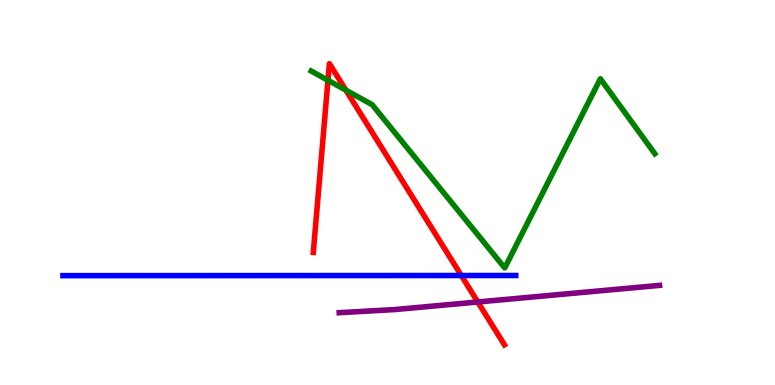[{'lines': ['blue', 'red'], 'intersections': [{'x': 5.95, 'y': 2.84}]}, {'lines': ['green', 'red'], 'intersections': [{'x': 4.23, 'y': 7.91}, {'x': 4.46, 'y': 7.66}]}, {'lines': ['purple', 'red'], 'intersections': [{'x': 6.16, 'y': 2.16}]}, {'lines': ['blue', 'green'], 'intersections': []}, {'lines': ['blue', 'purple'], 'intersections': []}, {'lines': ['green', 'purple'], 'intersections': []}]